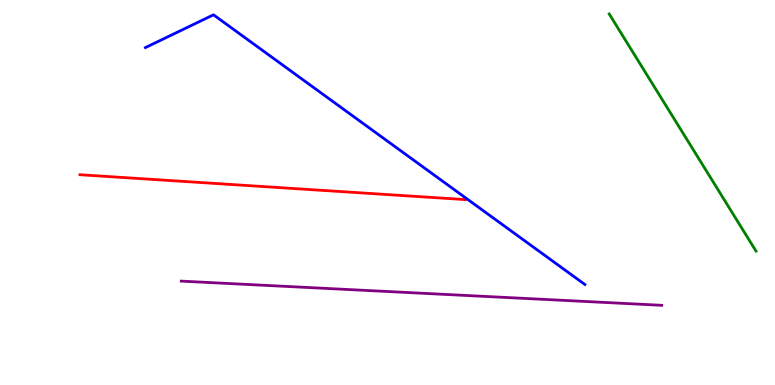[{'lines': ['blue', 'red'], 'intersections': []}, {'lines': ['green', 'red'], 'intersections': []}, {'lines': ['purple', 'red'], 'intersections': []}, {'lines': ['blue', 'green'], 'intersections': []}, {'lines': ['blue', 'purple'], 'intersections': []}, {'lines': ['green', 'purple'], 'intersections': []}]